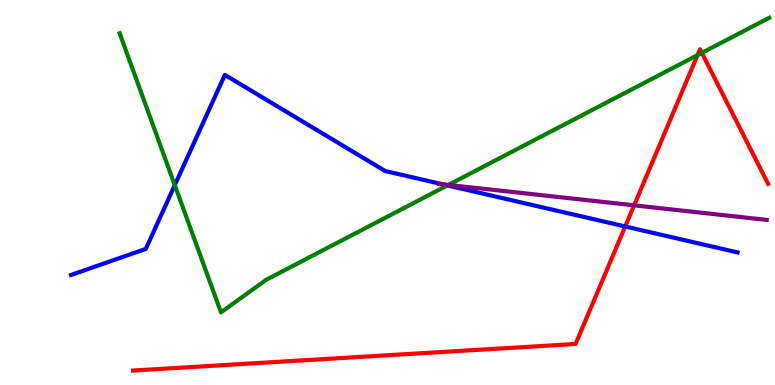[{'lines': ['blue', 'red'], 'intersections': [{'x': 8.07, 'y': 4.12}]}, {'lines': ['green', 'red'], 'intersections': [{'x': 9.0, 'y': 8.57}, {'x': 9.06, 'y': 8.63}]}, {'lines': ['purple', 'red'], 'intersections': [{'x': 8.18, 'y': 4.67}]}, {'lines': ['blue', 'green'], 'intersections': [{'x': 2.26, 'y': 5.19}, {'x': 5.77, 'y': 5.18}]}, {'lines': ['blue', 'purple'], 'intersections': [{'x': 5.71, 'y': 5.21}]}, {'lines': ['green', 'purple'], 'intersections': [{'x': 5.79, 'y': 5.2}]}]